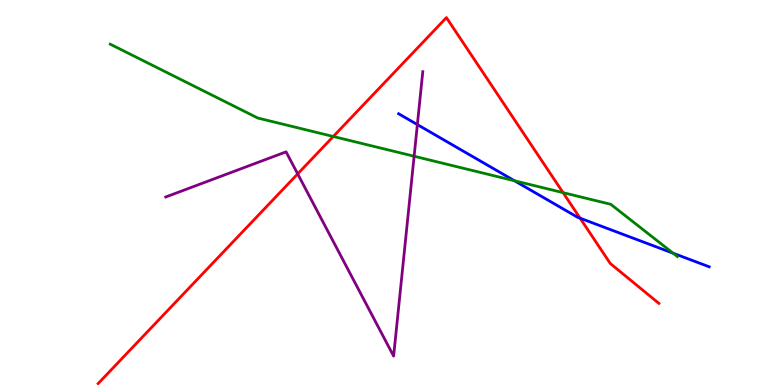[{'lines': ['blue', 'red'], 'intersections': [{'x': 7.48, 'y': 4.33}]}, {'lines': ['green', 'red'], 'intersections': [{'x': 4.3, 'y': 6.45}, {'x': 7.27, 'y': 5.0}]}, {'lines': ['purple', 'red'], 'intersections': [{'x': 3.84, 'y': 5.48}]}, {'lines': ['blue', 'green'], 'intersections': [{'x': 6.64, 'y': 5.3}, {'x': 8.69, 'y': 3.42}]}, {'lines': ['blue', 'purple'], 'intersections': [{'x': 5.39, 'y': 6.76}]}, {'lines': ['green', 'purple'], 'intersections': [{'x': 5.34, 'y': 5.94}]}]